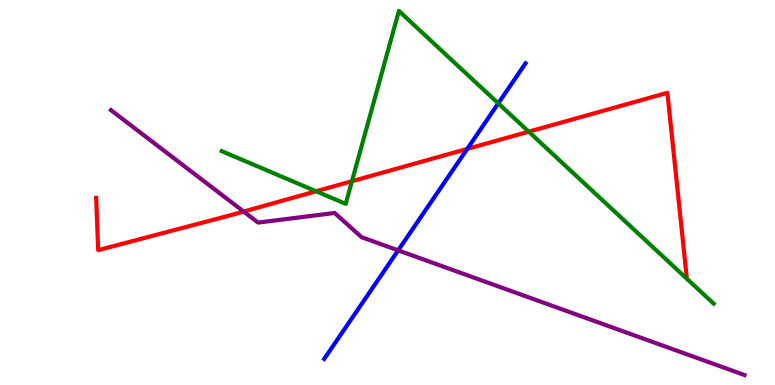[{'lines': ['blue', 'red'], 'intersections': [{'x': 6.03, 'y': 6.13}]}, {'lines': ['green', 'red'], 'intersections': [{'x': 4.08, 'y': 5.03}, {'x': 4.54, 'y': 5.29}, {'x': 6.82, 'y': 6.58}]}, {'lines': ['purple', 'red'], 'intersections': [{'x': 3.14, 'y': 4.5}]}, {'lines': ['blue', 'green'], 'intersections': [{'x': 6.43, 'y': 7.32}]}, {'lines': ['blue', 'purple'], 'intersections': [{'x': 5.14, 'y': 3.5}]}, {'lines': ['green', 'purple'], 'intersections': []}]